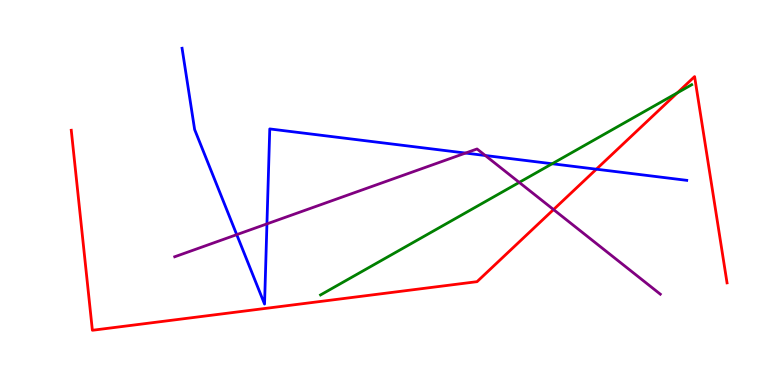[{'lines': ['blue', 'red'], 'intersections': [{'x': 7.69, 'y': 5.61}]}, {'lines': ['green', 'red'], 'intersections': [{'x': 8.74, 'y': 7.59}]}, {'lines': ['purple', 'red'], 'intersections': [{'x': 7.14, 'y': 4.56}]}, {'lines': ['blue', 'green'], 'intersections': [{'x': 7.12, 'y': 5.75}]}, {'lines': ['blue', 'purple'], 'intersections': [{'x': 3.05, 'y': 3.91}, {'x': 3.44, 'y': 4.18}, {'x': 6.01, 'y': 6.02}, {'x': 6.26, 'y': 5.96}]}, {'lines': ['green', 'purple'], 'intersections': [{'x': 6.7, 'y': 5.26}]}]